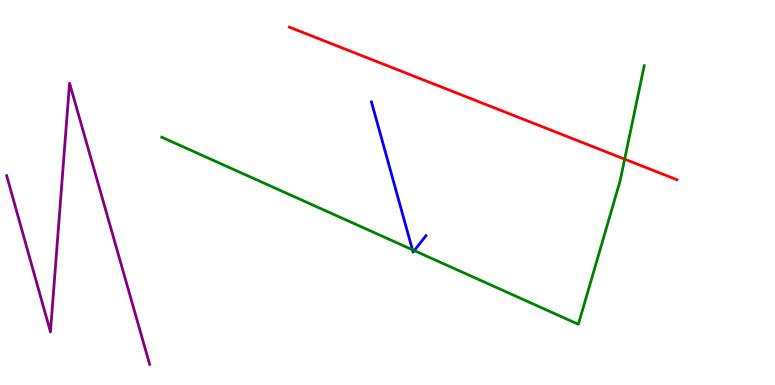[{'lines': ['blue', 'red'], 'intersections': []}, {'lines': ['green', 'red'], 'intersections': [{'x': 8.06, 'y': 5.87}]}, {'lines': ['purple', 'red'], 'intersections': []}, {'lines': ['blue', 'green'], 'intersections': [{'x': 5.32, 'y': 3.51}, {'x': 5.35, 'y': 3.49}]}, {'lines': ['blue', 'purple'], 'intersections': []}, {'lines': ['green', 'purple'], 'intersections': []}]